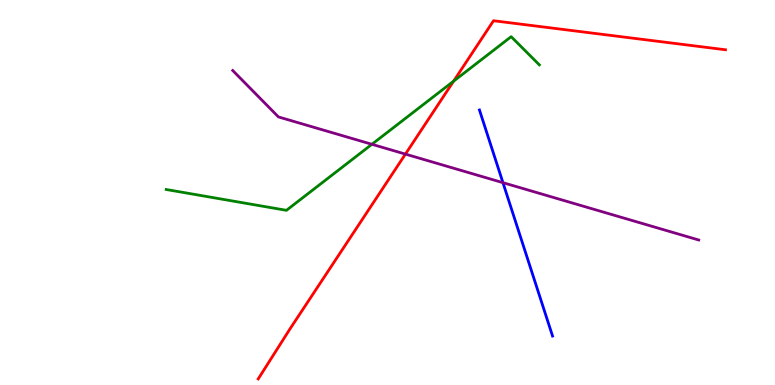[{'lines': ['blue', 'red'], 'intersections': []}, {'lines': ['green', 'red'], 'intersections': [{'x': 5.85, 'y': 7.89}]}, {'lines': ['purple', 'red'], 'intersections': [{'x': 5.23, 'y': 6.0}]}, {'lines': ['blue', 'green'], 'intersections': []}, {'lines': ['blue', 'purple'], 'intersections': [{'x': 6.49, 'y': 5.26}]}, {'lines': ['green', 'purple'], 'intersections': [{'x': 4.8, 'y': 6.25}]}]